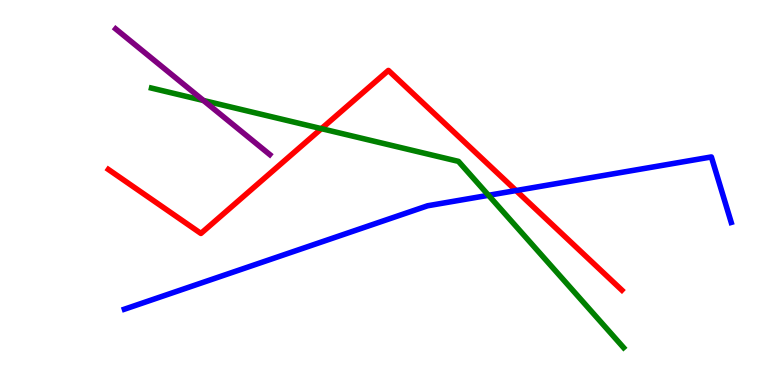[{'lines': ['blue', 'red'], 'intersections': [{'x': 6.66, 'y': 5.05}]}, {'lines': ['green', 'red'], 'intersections': [{'x': 4.15, 'y': 6.66}]}, {'lines': ['purple', 'red'], 'intersections': []}, {'lines': ['blue', 'green'], 'intersections': [{'x': 6.3, 'y': 4.93}]}, {'lines': ['blue', 'purple'], 'intersections': []}, {'lines': ['green', 'purple'], 'intersections': [{'x': 2.63, 'y': 7.39}]}]